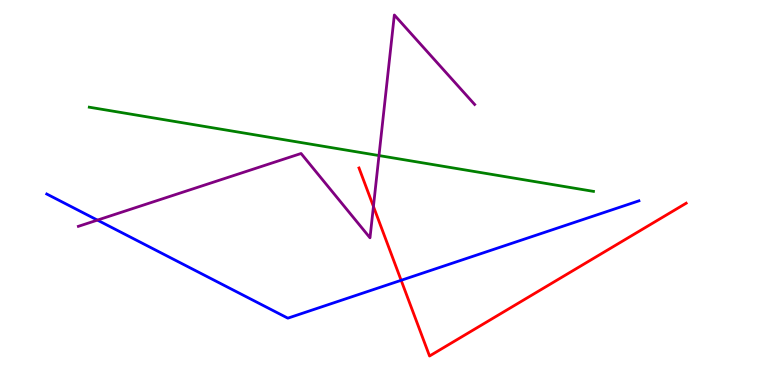[{'lines': ['blue', 'red'], 'intersections': [{'x': 5.18, 'y': 2.72}]}, {'lines': ['green', 'red'], 'intersections': []}, {'lines': ['purple', 'red'], 'intersections': [{'x': 4.82, 'y': 4.64}]}, {'lines': ['blue', 'green'], 'intersections': []}, {'lines': ['blue', 'purple'], 'intersections': [{'x': 1.26, 'y': 4.28}]}, {'lines': ['green', 'purple'], 'intersections': [{'x': 4.89, 'y': 5.96}]}]